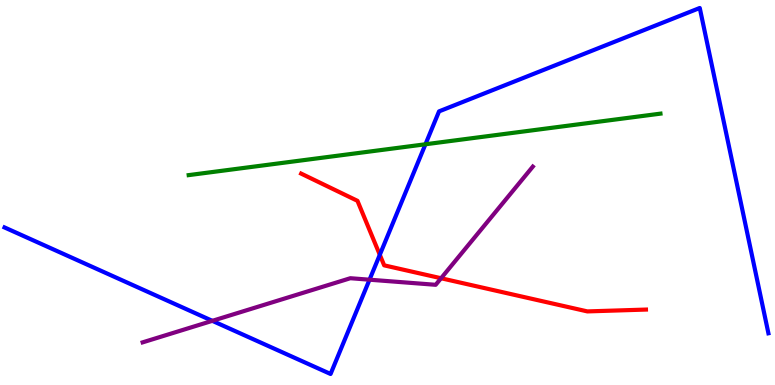[{'lines': ['blue', 'red'], 'intersections': [{'x': 4.9, 'y': 3.38}]}, {'lines': ['green', 'red'], 'intersections': []}, {'lines': ['purple', 'red'], 'intersections': [{'x': 5.69, 'y': 2.77}]}, {'lines': ['blue', 'green'], 'intersections': [{'x': 5.49, 'y': 6.25}]}, {'lines': ['blue', 'purple'], 'intersections': [{'x': 2.74, 'y': 1.67}, {'x': 4.77, 'y': 2.74}]}, {'lines': ['green', 'purple'], 'intersections': []}]